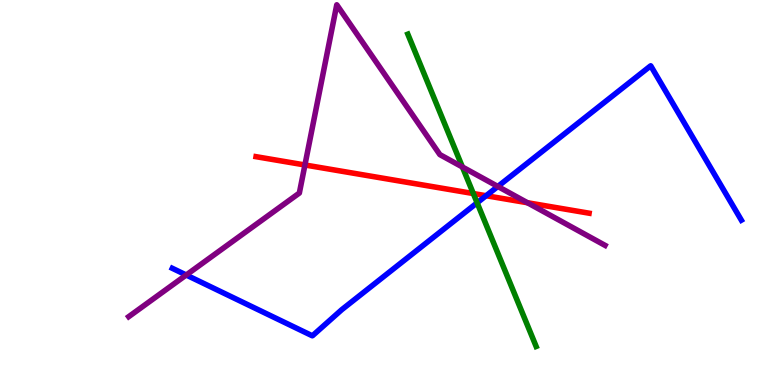[{'lines': ['blue', 'red'], 'intersections': [{'x': 6.27, 'y': 4.92}]}, {'lines': ['green', 'red'], 'intersections': [{'x': 6.11, 'y': 4.97}]}, {'lines': ['purple', 'red'], 'intersections': [{'x': 3.93, 'y': 5.71}, {'x': 6.81, 'y': 4.73}]}, {'lines': ['blue', 'green'], 'intersections': [{'x': 6.16, 'y': 4.73}]}, {'lines': ['blue', 'purple'], 'intersections': [{'x': 2.4, 'y': 2.86}, {'x': 6.42, 'y': 5.16}]}, {'lines': ['green', 'purple'], 'intersections': [{'x': 5.97, 'y': 5.66}]}]